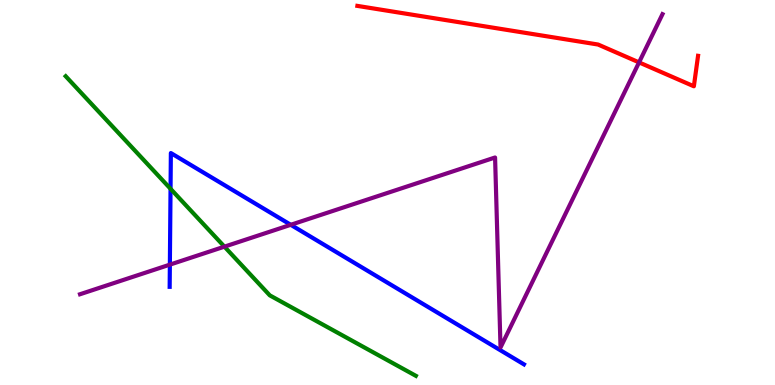[{'lines': ['blue', 'red'], 'intersections': []}, {'lines': ['green', 'red'], 'intersections': []}, {'lines': ['purple', 'red'], 'intersections': [{'x': 8.25, 'y': 8.38}]}, {'lines': ['blue', 'green'], 'intersections': [{'x': 2.2, 'y': 5.1}]}, {'lines': ['blue', 'purple'], 'intersections': [{'x': 2.19, 'y': 3.13}, {'x': 3.75, 'y': 4.16}]}, {'lines': ['green', 'purple'], 'intersections': [{'x': 2.9, 'y': 3.59}]}]